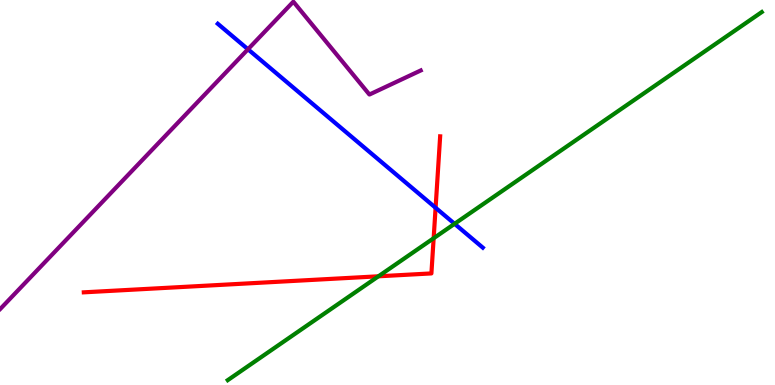[{'lines': ['blue', 'red'], 'intersections': [{'x': 5.62, 'y': 4.6}]}, {'lines': ['green', 'red'], 'intersections': [{'x': 4.88, 'y': 2.82}, {'x': 5.6, 'y': 3.81}]}, {'lines': ['purple', 'red'], 'intersections': []}, {'lines': ['blue', 'green'], 'intersections': [{'x': 5.87, 'y': 4.19}]}, {'lines': ['blue', 'purple'], 'intersections': [{'x': 3.2, 'y': 8.72}]}, {'lines': ['green', 'purple'], 'intersections': []}]